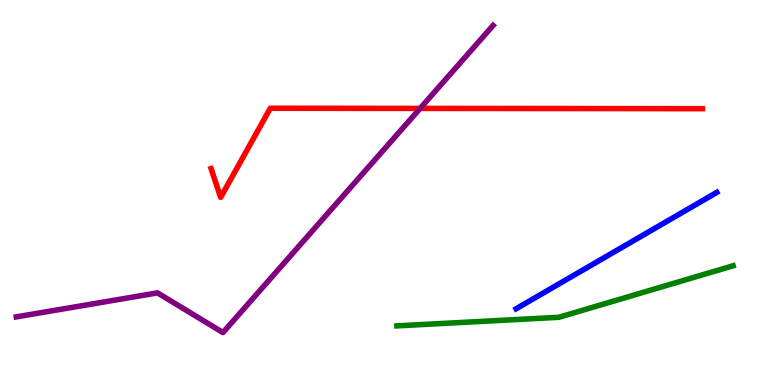[{'lines': ['blue', 'red'], 'intersections': []}, {'lines': ['green', 'red'], 'intersections': []}, {'lines': ['purple', 'red'], 'intersections': [{'x': 5.42, 'y': 7.18}]}, {'lines': ['blue', 'green'], 'intersections': []}, {'lines': ['blue', 'purple'], 'intersections': []}, {'lines': ['green', 'purple'], 'intersections': []}]